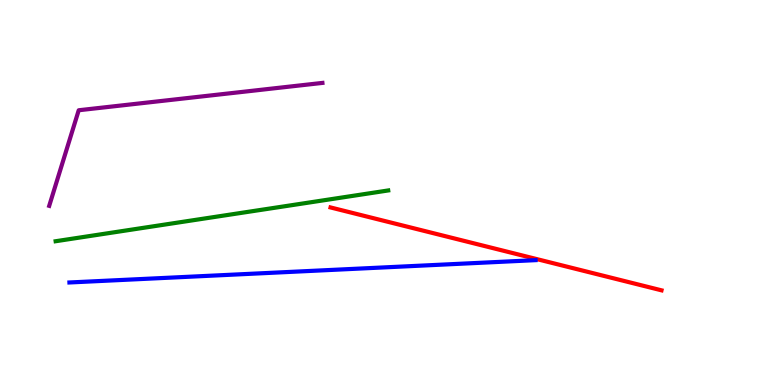[{'lines': ['blue', 'red'], 'intersections': []}, {'lines': ['green', 'red'], 'intersections': []}, {'lines': ['purple', 'red'], 'intersections': []}, {'lines': ['blue', 'green'], 'intersections': []}, {'lines': ['blue', 'purple'], 'intersections': []}, {'lines': ['green', 'purple'], 'intersections': []}]